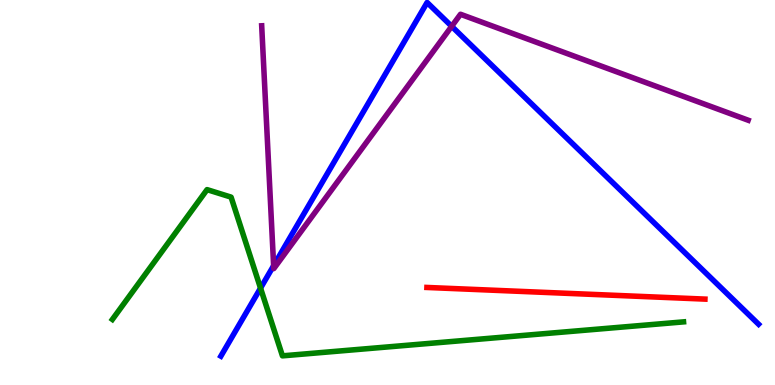[{'lines': ['blue', 'red'], 'intersections': []}, {'lines': ['green', 'red'], 'intersections': []}, {'lines': ['purple', 'red'], 'intersections': []}, {'lines': ['blue', 'green'], 'intersections': [{'x': 3.36, 'y': 2.52}]}, {'lines': ['blue', 'purple'], 'intersections': [{'x': 3.53, 'y': 3.1}, {'x': 5.83, 'y': 9.32}]}, {'lines': ['green', 'purple'], 'intersections': []}]